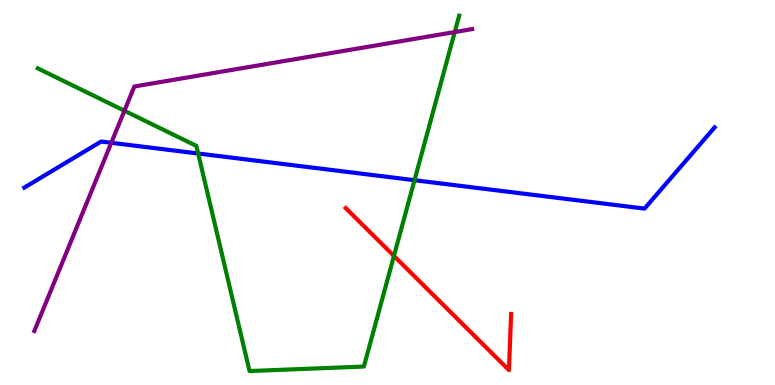[{'lines': ['blue', 'red'], 'intersections': []}, {'lines': ['green', 'red'], 'intersections': [{'x': 5.08, 'y': 3.35}]}, {'lines': ['purple', 'red'], 'intersections': []}, {'lines': ['blue', 'green'], 'intersections': [{'x': 2.56, 'y': 6.01}, {'x': 5.35, 'y': 5.32}]}, {'lines': ['blue', 'purple'], 'intersections': [{'x': 1.44, 'y': 6.29}]}, {'lines': ['green', 'purple'], 'intersections': [{'x': 1.61, 'y': 7.12}, {'x': 5.87, 'y': 9.17}]}]